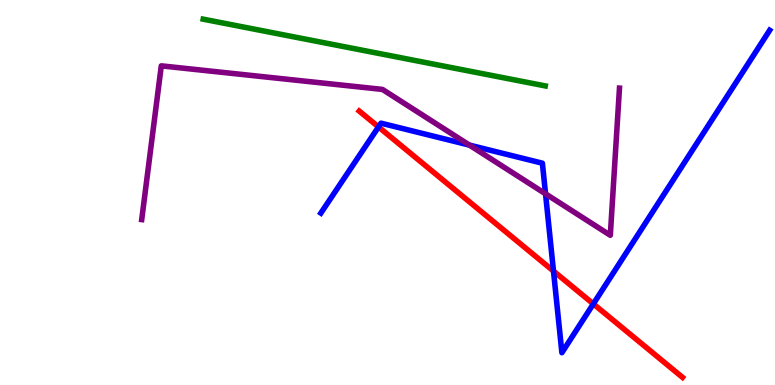[{'lines': ['blue', 'red'], 'intersections': [{'x': 4.88, 'y': 6.7}, {'x': 7.14, 'y': 2.96}, {'x': 7.66, 'y': 2.11}]}, {'lines': ['green', 'red'], 'intersections': []}, {'lines': ['purple', 'red'], 'intersections': []}, {'lines': ['blue', 'green'], 'intersections': []}, {'lines': ['blue', 'purple'], 'intersections': [{'x': 6.06, 'y': 6.23}, {'x': 7.04, 'y': 4.97}]}, {'lines': ['green', 'purple'], 'intersections': []}]